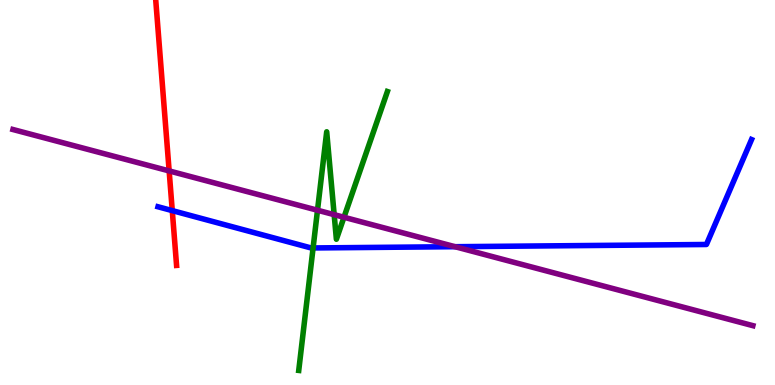[{'lines': ['blue', 'red'], 'intersections': [{'x': 2.22, 'y': 4.53}]}, {'lines': ['green', 'red'], 'intersections': []}, {'lines': ['purple', 'red'], 'intersections': [{'x': 2.18, 'y': 5.56}]}, {'lines': ['blue', 'green'], 'intersections': [{'x': 4.04, 'y': 3.56}]}, {'lines': ['blue', 'purple'], 'intersections': [{'x': 5.87, 'y': 3.59}]}, {'lines': ['green', 'purple'], 'intersections': [{'x': 4.1, 'y': 4.54}, {'x': 4.31, 'y': 4.42}, {'x': 4.44, 'y': 4.36}]}]